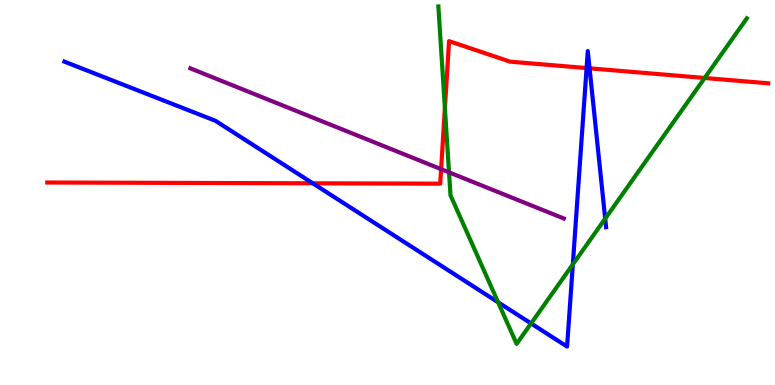[{'lines': ['blue', 'red'], 'intersections': [{'x': 4.04, 'y': 5.24}, {'x': 7.57, 'y': 8.23}, {'x': 7.61, 'y': 8.23}]}, {'lines': ['green', 'red'], 'intersections': [{'x': 5.74, 'y': 7.19}, {'x': 9.09, 'y': 7.97}]}, {'lines': ['purple', 'red'], 'intersections': [{'x': 5.69, 'y': 5.61}]}, {'lines': ['blue', 'green'], 'intersections': [{'x': 6.43, 'y': 2.15}, {'x': 6.85, 'y': 1.6}, {'x': 7.39, 'y': 3.13}, {'x': 7.81, 'y': 4.32}]}, {'lines': ['blue', 'purple'], 'intersections': []}, {'lines': ['green', 'purple'], 'intersections': [{'x': 5.79, 'y': 5.52}]}]